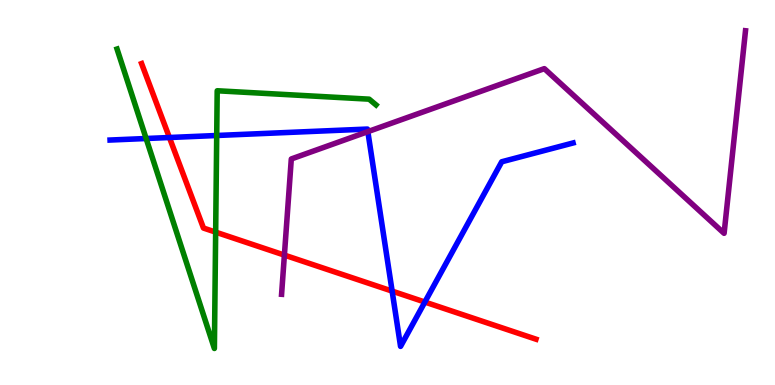[{'lines': ['blue', 'red'], 'intersections': [{'x': 2.19, 'y': 6.43}, {'x': 5.06, 'y': 2.44}, {'x': 5.48, 'y': 2.15}]}, {'lines': ['green', 'red'], 'intersections': [{'x': 2.78, 'y': 3.97}]}, {'lines': ['purple', 'red'], 'intersections': [{'x': 3.67, 'y': 3.37}]}, {'lines': ['blue', 'green'], 'intersections': [{'x': 1.89, 'y': 6.4}, {'x': 2.8, 'y': 6.48}]}, {'lines': ['blue', 'purple'], 'intersections': [{'x': 4.75, 'y': 6.58}]}, {'lines': ['green', 'purple'], 'intersections': []}]